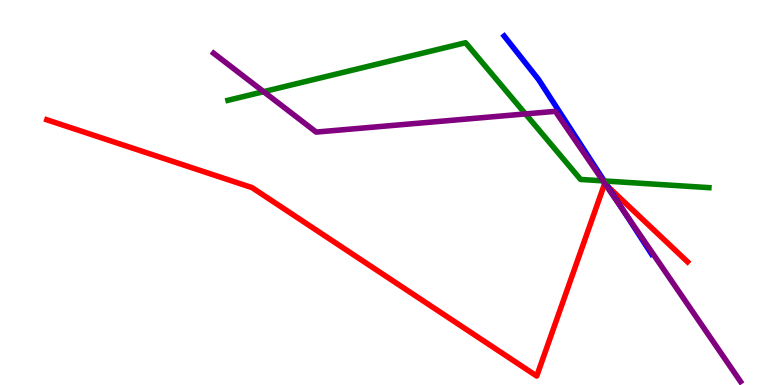[{'lines': ['blue', 'red'], 'intersections': [{'x': 7.84, 'y': 5.16}]}, {'lines': ['green', 'red'], 'intersections': []}, {'lines': ['purple', 'red'], 'intersections': [{'x': 7.81, 'y': 5.22}]}, {'lines': ['blue', 'green'], 'intersections': [{'x': 7.8, 'y': 5.3}]}, {'lines': ['blue', 'purple'], 'intersections': [{'x': 8.05, 'y': 4.51}]}, {'lines': ['green', 'purple'], 'intersections': [{'x': 3.4, 'y': 7.62}, {'x': 6.78, 'y': 7.04}, {'x': 7.78, 'y': 5.3}]}]